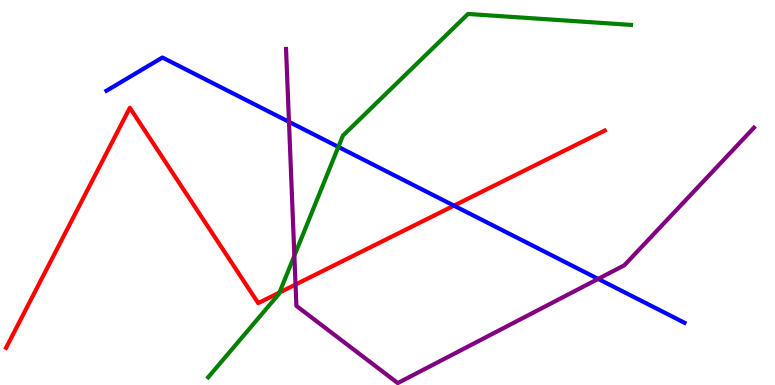[{'lines': ['blue', 'red'], 'intersections': [{'x': 5.86, 'y': 4.66}]}, {'lines': ['green', 'red'], 'intersections': [{'x': 3.61, 'y': 2.4}]}, {'lines': ['purple', 'red'], 'intersections': [{'x': 3.81, 'y': 2.61}]}, {'lines': ['blue', 'green'], 'intersections': [{'x': 4.37, 'y': 6.18}]}, {'lines': ['blue', 'purple'], 'intersections': [{'x': 3.73, 'y': 6.84}, {'x': 7.72, 'y': 2.76}]}, {'lines': ['green', 'purple'], 'intersections': [{'x': 3.8, 'y': 3.36}]}]